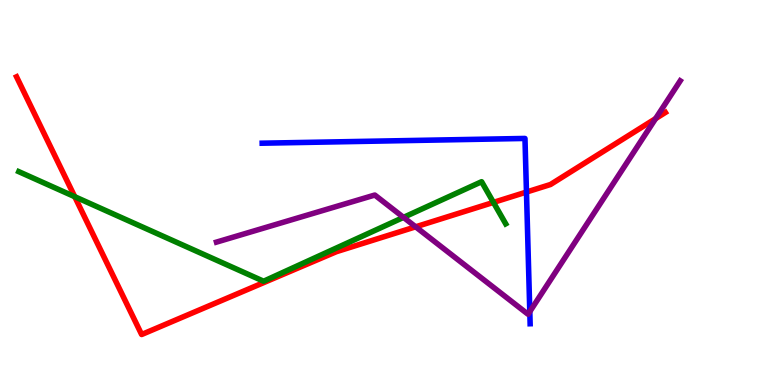[{'lines': ['blue', 'red'], 'intersections': [{'x': 6.79, 'y': 5.01}]}, {'lines': ['green', 'red'], 'intersections': [{'x': 0.964, 'y': 4.89}, {'x': 6.37, 'y': 4.74}]}, {'lines': ['purple', 'red'], 'intersections': [{'x': 5.36, 'y': 4.11}, {'x': 8.46, 'y': 6.92}]}, {'lines': ['blue', 'green'], 'intersections': []}, {'lines': ['blue', 'purple'], 'intersections': [{'x': 6.84, 'y': 1.91}]}, {'lines': ['green', 'purple'], 'intersections': [{'x': 5.21, 'y': 4.35}]}]